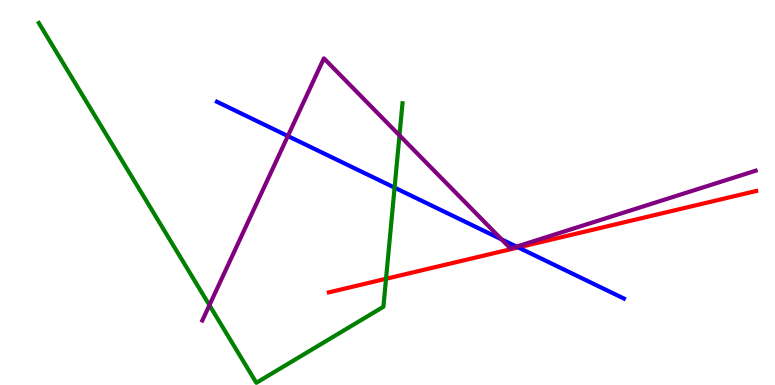[{'lines': ['blue', 'red'], 'intersections': [{'x': 6.69, 'y': 3.57}]}, {'lines': ['green', 'red'], 'intersections': [{'x': 4.98, 'y': 2.76}]}, {'lines': ['purple', 'red'], 'intersections': []}, {'lines': ['blue', 'green'], 'intersections': [{'x': 5.09, 'y': 5.13}]}, {'lines': ['blue', 'purple'], 'intersections': [{'x': 3.71, 'y': 6.47}, {'x': 6.47, 'y': 3.78}, {'x': 6.67, 'y': 3.59}]}, {'lines': ['green', 'purple'], 'intersections': [{'x': 2.7, 'y': 2.07}, {'x': 5.15, 'y': 6.48}]}]